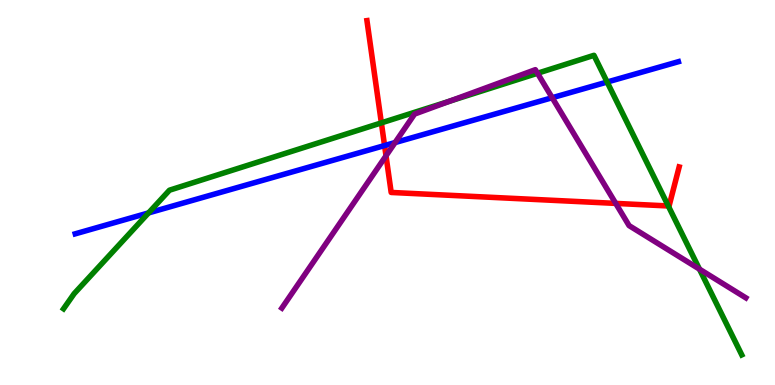[{'lines': ['blue', 'red'], 'intersections': [{'x': 4.96, 'y': 6.22}]}, {'lines': ['green', 'red'], 'intersections': [{'x': 4.92, 'y': 6.81}, {'x': 8.62, 'y': 4.65}]}, {'lines': ['purple', 'red'], 'intersections': [{'x': 4.98, 'y': 5.95}, {'x': 7.94, 'y': 4.72}]}, {'lines': ['blue', 'green'], 'intersections': [{'x': 1.92, 'y': 4.47}, {'x': 7.83, 'y': 7.87}]}, {'lines': ['blue', 'purple'], 'intersections': [{'x': 5.1, 'y': 6.3}, {'x': 7.13, 'y': 7.46}]}, {'lines': ['green', 'purple'], 'intersections': [{'x': 5.8, 'y': 7.37}, {'x': 6.94, 'y': 8.1}, {'x': 9.03, 'y': 3.01}]}]